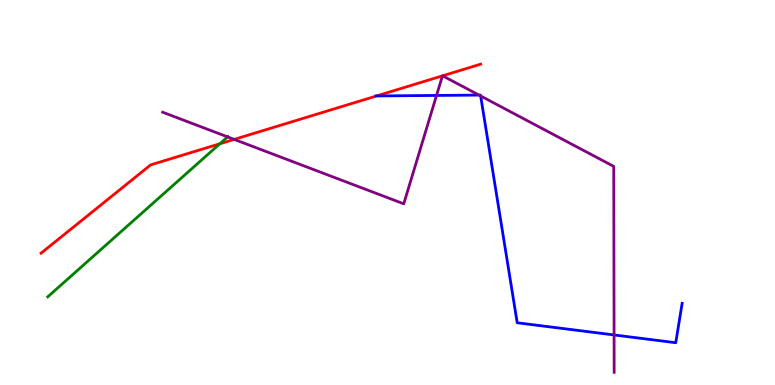[{'lines': ['blue', 'red'], 'intersections': [{'x': 4.86, 'y': 7.51}]}, {'lines': ['green', 'red'], 'intersections': [{'x': 2.84, 'y': 6.27}]}, {'lines': ['purple', 'red'], 'intersections': [{'x': 3.02, 'y': 6.38}, {'x': 5.71, 'y': 8.03}, {'x': 5.71, 'y': 8.03}]}, {'lines': ['blue', 'green'], 'intersections': []}, {'lines': ['blue', 'purple'], 'intersections': [{'x': 5.63, 'y': 7.52}, {'x': 6.18, 'y': 7.53}, {'x': 6.2, 'y': 7.51}, {'x': 7.92, 'y': 1.3}]}, {'lines': ['green', 'purple'], 'intersections': [{'x': 2.94, 'y': 6.44}]}]